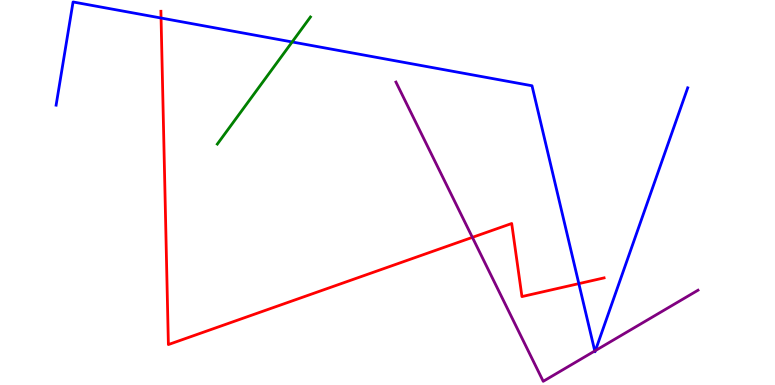[{'lines': ['blue', 'red'], 'intersections': [{'x': 2.08, 'y': 9.53}, {'x': 7.47, 'y': 2.63}]}, {'lines': ['green', 'red'], 'intersections': []}, {'lines': ['purple', 'red'], 'intersections': [{'x': 6.1, 'y': 3.83}]}, {'lines': ['blue', 'green'], 'intersections': [{'x': 3.77, 'y': 8.91}]}, {'lines': ['blue', 'purple'], 'intersections': [{'x': 7.67, 'y': 0.884}, {'x': 7.68, 'y': 0.894}]}, {'lines': ['green', 'purple'], 'intersections': []}]